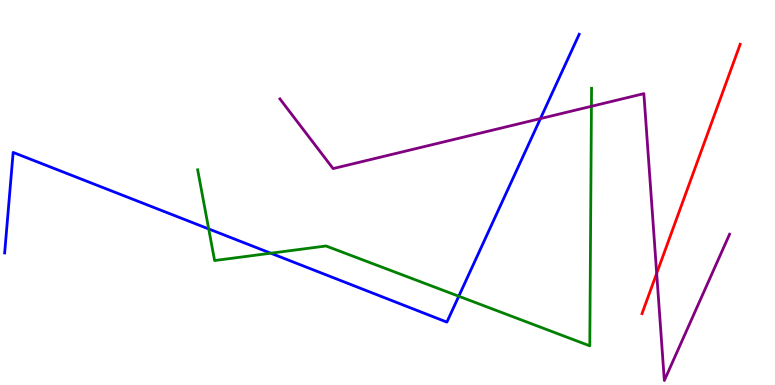[{'lines': ['blue', 'red'], 'intersections': []}, {'lines': ['green', 'red'], 'intersections': []}, {'lines': ['purple', 'red'], 'intersections': [{'x': 8.47, 'y': 2.9}]}, {'lines': ['blue', 'green'], 'intersections': [{'x': 2.69, 'y': 4.05}, {'x': 3.49, 'y': 3.42}, {'x': 5.92, 'y': 2.31}]}, {'lines': ['blue', 'purple'], 'intersections': [{'x': 6.97, 'y': 6.92}]}, {'lines': ['green', 'purple'], 'intersections': [{'x': 7.63, 'y': 7.24}]}]